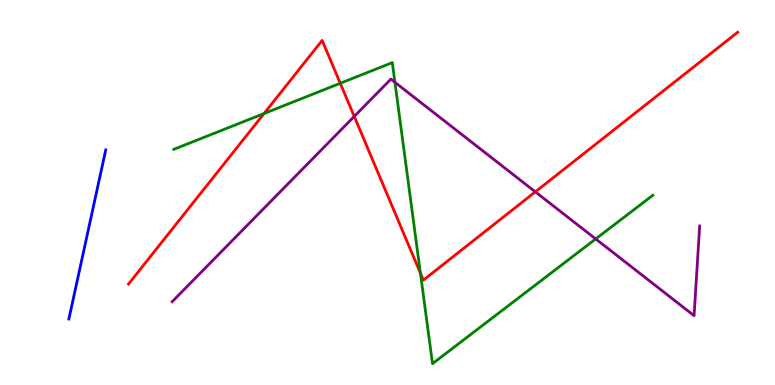[{'lines': ['blue', 'red'], 'intersections': []}, {'lines': ['green', 'red'], 'intersections': [{'x': 3.41, 'y': 7.05}, {'x': 4.39, 'y': 7.84}, {'x': 5.42, 'y': 2.91}]}, {'lines': ['purple', 'red'], 'intersections': [{'x': 4.57, 'y': 6.98}, {'x': 6.91, 'y': 5.02}]}, {'lines': ['blue', 'green'], 'intersections': []}, {'lines': ['blue', 'purple'], 'intersections': []}, {'lines': ['green', 'purple'], 'intersections': [{'x': 5.1, 'y': 7.86}, {'x': 7.69, 'y': 3.79}]}]